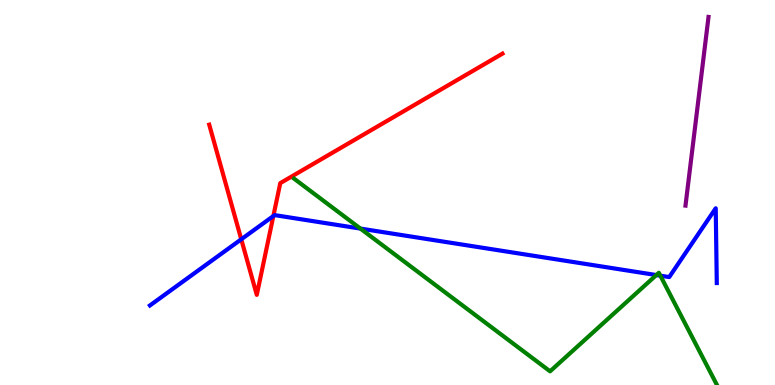[{'lines': ['blue', 'red'], 'intersections': [{'x': 3.11, 'y': 3.78}, {'x': 3.53, 'y': 4.39}]}, {'lines': ['green', 'red'], 'intersections': []}, {'lines': ['purple', 'red'], 'intersections': []}, {'lines': ['blue', 'green'], 'intersections': [{'x': 4.65, 'y': 4.06}, {'x': 8.47, 'y': 2.86}, {'x': 8.52, 'y': 2.84}]}, {'lines': ['blue', 'purple'], 'intersections': []}, {'lines': ['green', 'purple'], 'intersections': []}]